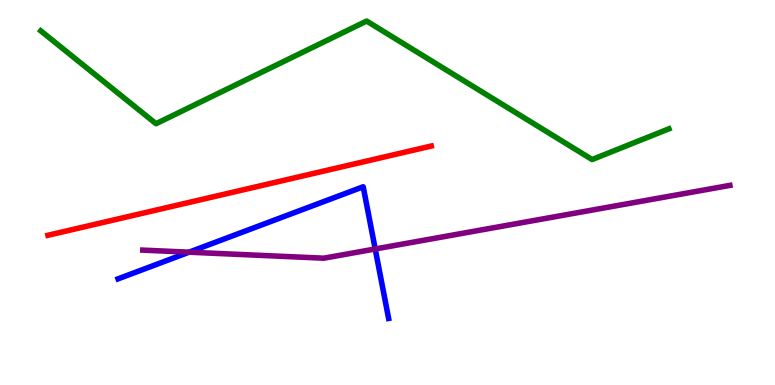[{'lines': ['blue', 'red'], 'intersections': []}, {'lines': ['green', 'red'], 'intersections': []}, {'lines': ['purple', 'red'], 'intersections': []}, {'lines': ['blue', 'green'], 'intersections': []}, {'lines': ['blue', 'purple'], 'intersections': [{'x': 2.44, 'y': 3.45}, {'x': 4.84, 'y': 3.53}]}, {'lines': ['green', 'purple'], 'intersections': []}]